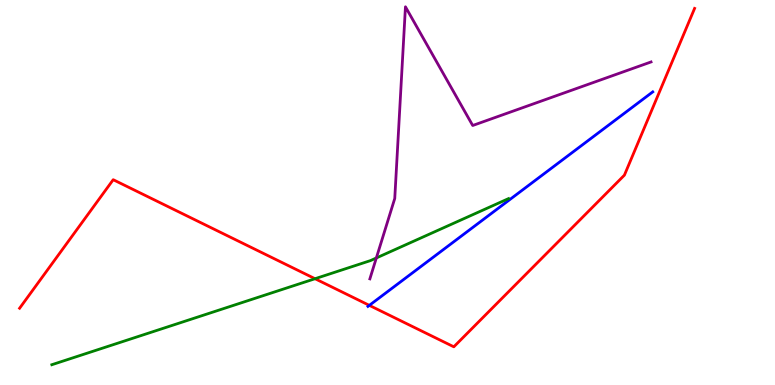[{'lines': ['blue', 'red'], 'intersections': [{'x': 4.77, 'y': 2.07}]}, {'lines': ['green', 'red'], 'intersections': [{'x': 4.06, 'y': 2.76}]}, {'lines': ['purple', 'red'], 'intersections': []}, {'lines': ['blue', 'green'], 'intersections': []}, {'lines': ['blue', 'purple'], 'intersections': []}, {'lines': ['green', 'purple'], 'intersections': [{'x': 4.86, 'y': 3.3}]}]